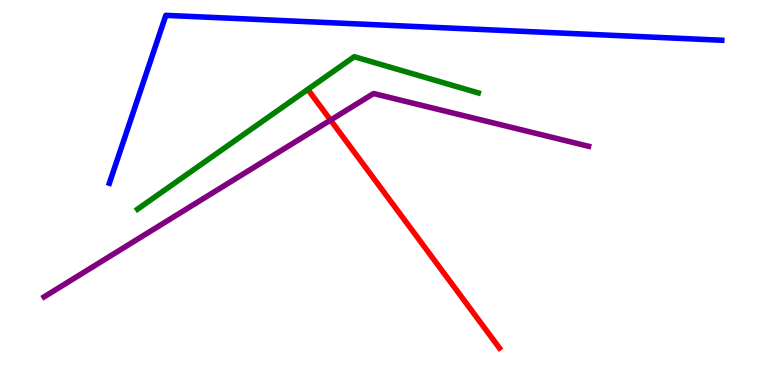[{'lines': ['blue', 'red'], 'intersections': []}, {'lines': ['green', 'red'], 'intersections': []}, {'lines': ['purple', 'red'], 'intersections': [{'x': 4.27, 'y': 6.88}]}, {'lines': ['blue', 'green'], 'intersections': []}, {'lines': ['blue', 'purple'], 'intersections': []}, {'lines': ['green', 'purple'], 'intersections': []}]